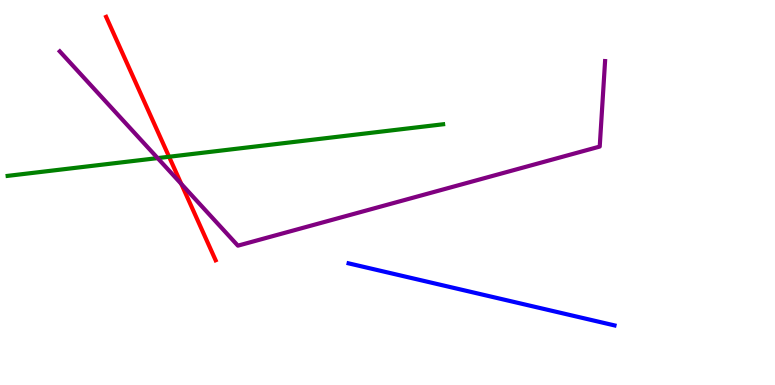[{'lines': ['blue', 'red'], 'intersections': []}, {'lines': ['green', 'red'], 'intersections': [{'x': 2.18, 'y': 5.93}]}, {'lines': ['purple', 'red'], 'intersections': [{'x': 2.34, 'y': 5.22}]}, {'lines': ['blue', 'green'], 'intersections': []}, {'lines': ['blue', 'purple'], 'intersections': []}, {'lines': ['green', 'purple'], 'intersections': [{'x': 2.03, 'y': 5.89}]}]